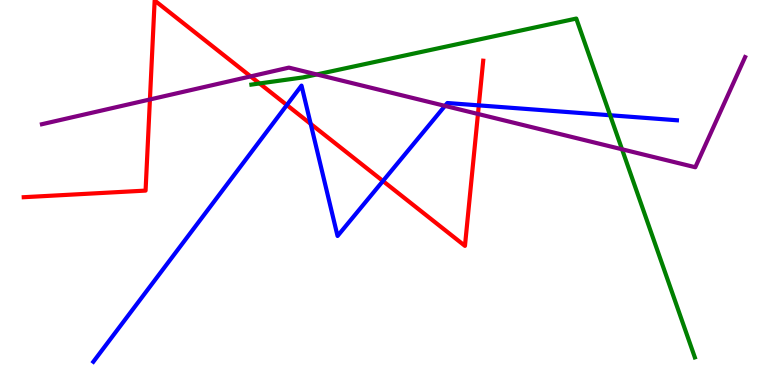[{'lines': ['blue', 'red'], 'intersections': [{'x': 3.7, 'y': 7.27}, {'x': 4.01, 'y': 6.78}, {'x': 4.94, 'y': 5.3}, {'x': 6.18, 'y': 7.26}]}, {'lines': ['green', 'red'], 'intersections': [{'x': 3.35, 'y': 7.83}]}, {'lines': ['purple', 'red'], 'intersections': [{'x': 1.93, 'y': 7.42}, {'x': 3.23, 'y': 8.02}, {'x': 6.17, 'y': 7.04}]}, {'lines': ['blue', 'green'], 'intersections': [{'x': 7.87, 'y': 7.01}]}, {'lines': ['blue', 'purple'], 'intersections': [{'x': 5.74, 'y': 7.25}]}, {'lines': ['green', 'purple'], 'intersections': [{'x': 4.09, 'y': 8.07}, {'x': 8.03, 'y': 6.12}]}]